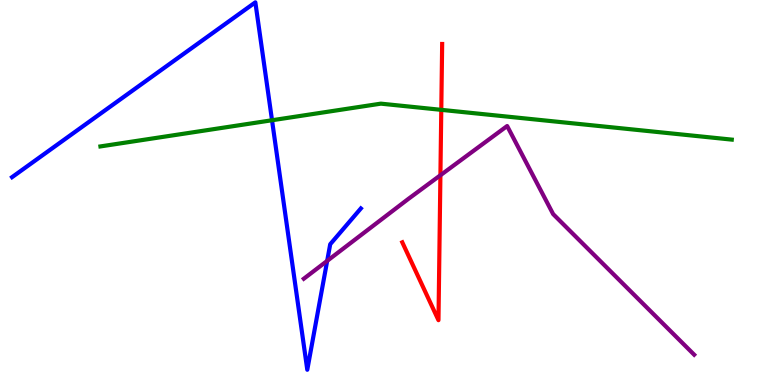[{'lines': ['blue', 'red'], 'intersections': []}, {'lines': ['green', 'red'], 'intersections': [{'x': 5.69, 'y': 7.15}]}, {'lines': ['purple', 'red'], 'intersections': [{'x': 5.68, 'y': 5.45}]}, {'lines': ['blue', 'green'], 'intersections': [{'x': 3.51, 'y': 6.88}]}, {'lines': ['blue', 'purple'], 'intersections': [{'x': 4.22, 'y': 3.22}]}, {'lines': ['green', 'purple'], 'intersections': []}]